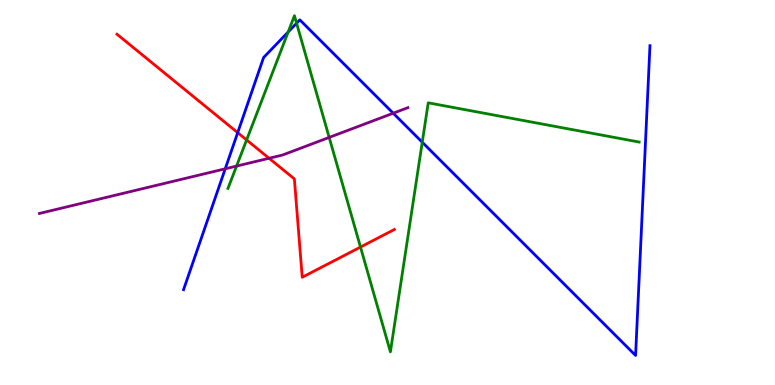[{'lines': ['blue', 'red'], 'intersections': [{'x': 3.07, 'y': 6.55}]}, {'lines': ['green', 'red'], 'intersections': [{'x': 3.18, 'y': 6.37}, {'x': 4.65, 'y': 3.58}]}, {'lines': ['purple', 'red'], 'intersections': [{'x': 3.47, 'y': 5.89}]}, {'lines': ['blue', 'green'], 'intersections': [{'x': 3.72, 'y': 9.17}, {'x': 3.83, 'y': 9.4}, {'x': 5.45, 'y': 6.31}]}, {'lines': ['blue', 'purple'], 'intersections': [{'x': 2.91, 'y': 5.62}, {'x': 5.07, 'y': 7.06}]}, {'lines': ['green', 'purple'], 'intersections': [{'x': 3.05, 'y': 5.69}, {'x': 4.25, 'y': 6.43}]}]